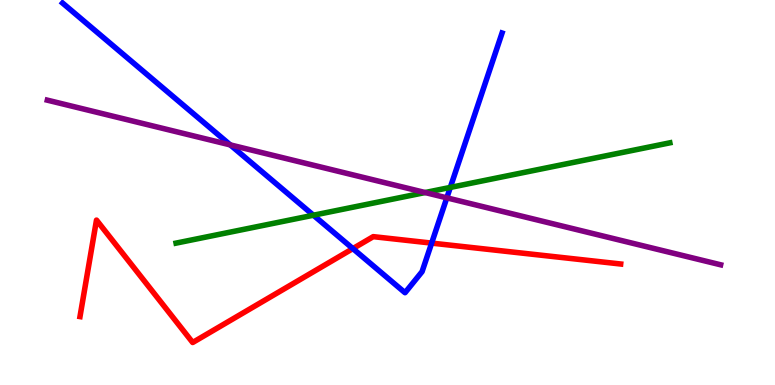[{'lines': ['blue', 'red'], 'intersections': [{'x': 4.55, 'y': 3.54}, {'x': 5.57, 'y': 3.69}]}, {'lines': ['green', 'red'], 'intersections': []}, {'lines': ['purple', 'red'], 'intersections': []}, {'lines': ['blue', 'green'], 'intersections': [{'x': 4.04, 'y': 4.41}, {'x': 5.81, 'y': 5.13}]}, {'lines': ['blue', 'purple'], 'intersections': [{'x': 2.97, 'y': 6.24}, {'x': 5.77, 'y': 4.86}]}, {'lines': ['green', 'purple'], 'intersections': [{'x': 5.49, 'y': 5.0}]}]